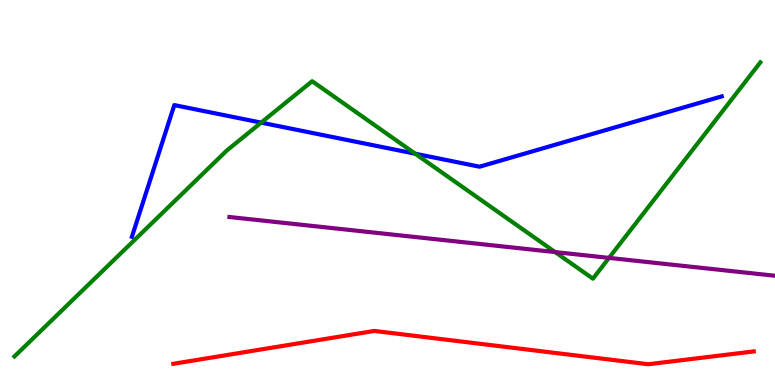[{'lines': ['blue', 'red'], 'intersections': []}, {'lines': ['green', 'red'], 'intersections': []}, {'lines': ['purple', 'red'], 'intersections': []}, {'lines': ['blue', 'green'], 'intersections': [{'x': 3.37, 'y': 6.81}, {'x': 5.36, 'y': 6.01}]}, {'lines': ['blue', 'purple'], 'intersections': []}, {'lines': ['green', 'purple'], 'intersections': [{'x': 7.16, 'y': 3.45}, {'x': 7.86, 'y': 3.3}]}]